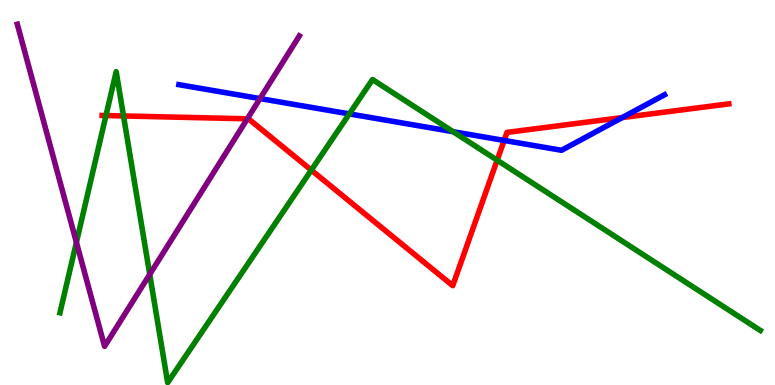[{'lines': ['blue', 'red'], 'intersections': [{'x': 6.5, 'y': 6.35}, {'x': 8.03, 'y': 6.95}]}, {'lines': ['green', 'red'], 'intersections': [{'x': 1.37, 'y': 7.0}, {'x': 1.59, 'y': 6.99}, {'x': 4.02, 'y': 5.58}, {'x': 6.41, 'y': 5.84}]}, {'lines': ['purple', 'red'], 'intersections': [{'x': 3.19, 'y': 6.91}]}, {'lines': ['blue', 'green'], 'intersections': [{'x': 4.51, 'y': 7.04}, {'x': 5.85, 'y': 6.58}]}, {'lines': ['blue', 'purple'], 'intersections': [{'x': 3.36, 'y': 7.44}]}, {'lines': ['green', 'purple'], 'intersections': [{'x': 0.986, 'y': 3.71}, {'x': 1.93, 'y': 2.87}]}]